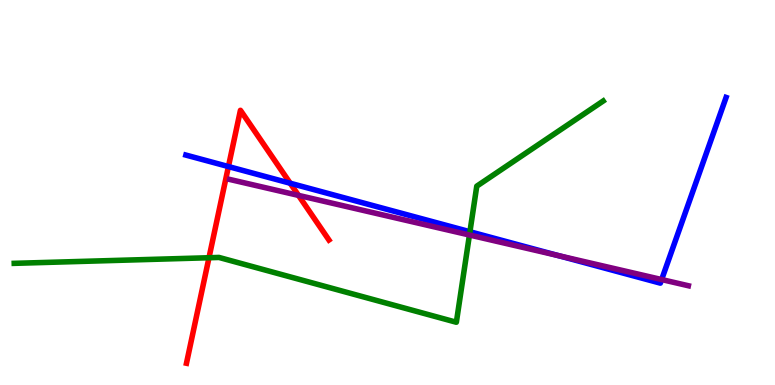[{'lines': ['blue', 'red'], 'intersections': [{'x': 2.95, 'y': 5.67}, {'x': 3.74, 'y': 5.24}]}, {'lines': ['green', 'red'], 'intersections': [{'x': 2.7, 'y': 3.31}]}, {'lines': ['purple', 'red'], 'intersections': [{'x': 3.85, 'y': 4.92}]}, {'lines': ['blue', 'green'], 'intersections': [{'x': 6.06, 'y': 3.98}]}, {'lines': ['blue', 'purple'], 'intersections': [{'x': 7.21, 'y': 3.36}, {'x': 8.54, 'y': 2.74}]}, {'lines': ['green', 'purple'], 'intersections': [{'x': 6.06, 'y': 3.9}]}]